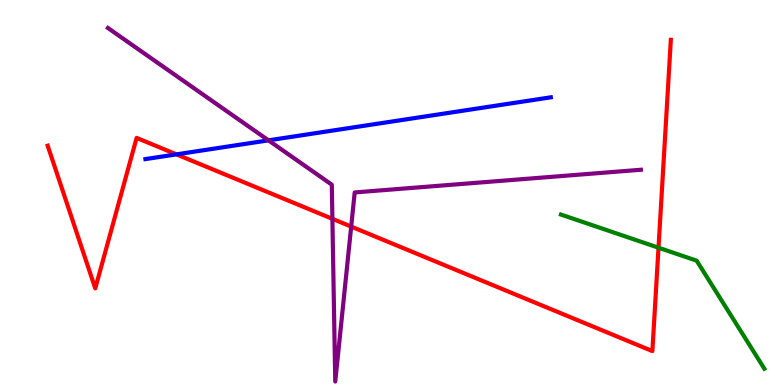[{'lines': ['blue', 'red'], 'intersections': [{'x': 2.28, 'y': 5.99}]}, {'lines': ['green', 'red'], 'intersections': [{'x': 8.5, 'y': 3.57}]}, {'lines': ['purple', 'red'], 'intersections': [{'x': 4.29, 'y': 4.32}, {'x': 4.53, 'y': 4.11}]}, {'lines': ['blue', 'green'], 'intersections': []}, {'lines': ['blue', 'purple'], 'intersections': [{'x': 3.46, 'y': 6.35}]}, {'lines': ['green', 'purple'], 'intersections': []}]